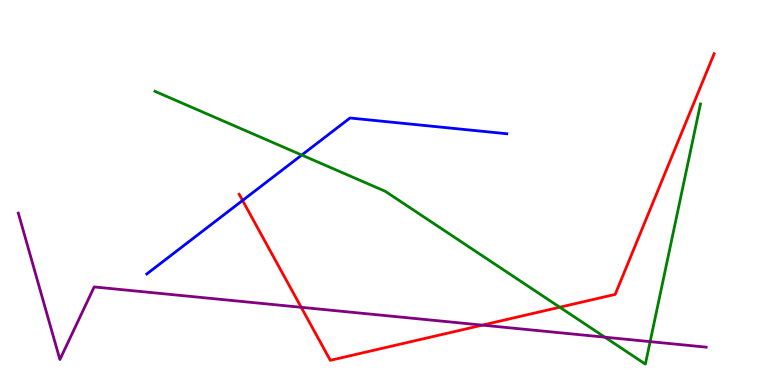[{'lines': ['blue', 'red'], 'intersections': [{'x': 3.13, 'y': 4.79}]}, {'lines': ['green', 'red'], 'intersections': [{'x': 7.22, 'y': 2.02}]}, {'lines': ['purple', 'red'], 'intersections': [{'x': 3.89, 'y': 2.02}, {'x': 6.22, 'y': 1.55}]}, {'lines': ['blue', 'green'], 'intersections': [{'x': 3.89, 'y': 5.97}]}, {'lines': ['blue', 'purple'], 'intersections': []}, {'lines': ['green', 'purple'], 'intersections': [{'x': 7.8, 'y': 1.24}, {'x': 8.39, 'y': 1.13}]}]